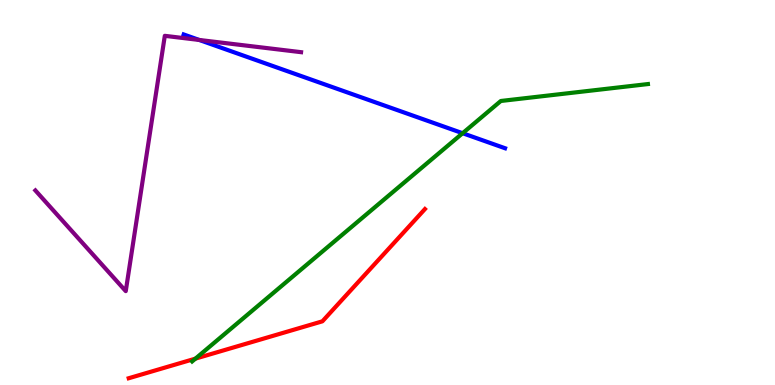[{'lines': ['blue', 'red'], 'intersections': []}, {'lines': ['green', 'red'], 'intersections': [{'x': 2.52, 'y': 0.685}]}, {'lines': ['purple', 'red'], 'intersections': []}, {'lines': ['blue', 'green'], 'intersections': [{'x': 5.97, 'y': 6.54}]}, {'lines': ['blue', 'purple'], 'intersections': [{'x': 2.57, 'y': 8.96}]}, {'lines': ['green', 'purple'], 'intersections': []}]